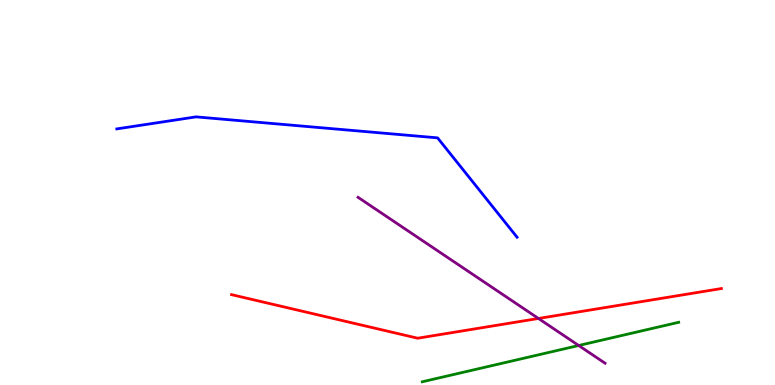[{'lines': ['blue', 'red'], 'intersections': []}, {'lines': ['green', 'red'], 'intersections': []}, {'lines': ['purple', 'red'], 'intersections': [{'x': 6.95, 'y': 1.73}]}, {'lines': ['blue', 'green'], 'intersections': []}, {'lines': ['blue', 'purple'], 'intersections': []}, {'lines': ['green', 'purple'], 'intersections': [{'x': 7.47, 'y': 1.03}]}]